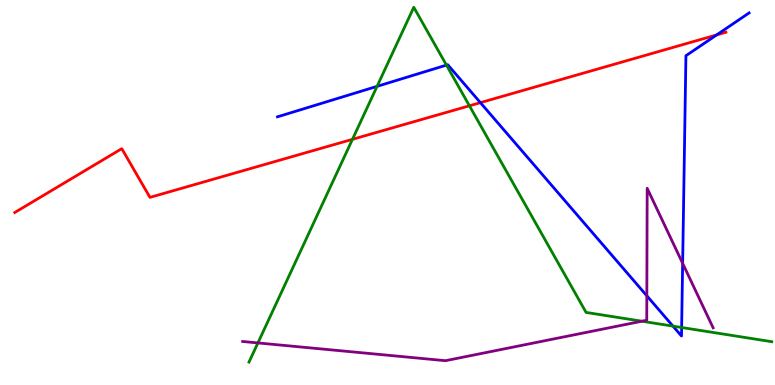[{'lines': ['blue', 'red'], 'intersections': [{'x': 6.2, 'y': 7.33}, {'x': 9.25, 'y': 9.09}]}, {'lines': ['green', 'red'], 'intersections': [{'x': 4.55, 'y': 6.38}, {'x': 6.06, 'y': 7.25}]}, {'lines': ['purple', 'red'], 'intersections': []}, {'lines': ['blue', 'green'], 'intersections': [{'x': 4.87, 'y': 7.76}, {'x': 5.76, 'y': 8.31}, {'x': 8.68, 'y': 1.53}, {'x': 8.8, 'y': 1.49}]}, {'lines': ['blue', 'purple'], 'intersections': [{'x': 8.35, 'y': 2.32}, {'x': 8.81, 'y': 3.16}]}, {'lines': ['green', 'purple'], 'intersections': [{'x': 3.33, 'y': 1.09}, {'x': 8.28, 'y': 1.66}]}]